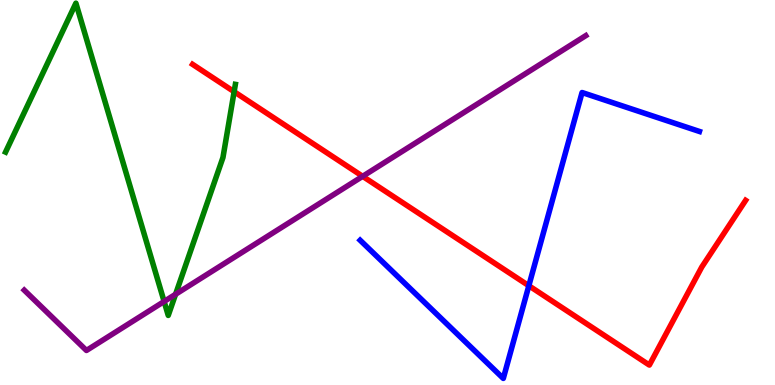[{'lines': ['blue', 'red'], 'intersections': [{'x': 6.82, 'y': 2.58}]}, {'lines': ['green', 'red'], 'intersections': [{'x': 3.02, 'y': 7.62}]}, {'lines': ['purple', 'red'], 'intersections': [{'x': 4.68, 'y': 5.42}]}, {'lines': ['blue', 'green'], 'intersections': []}, {'lines': ['blue', 'purple'], 'intersections': []}, {'lines': ['green', 'purple'], 'intersections': [{'x': 2.12, 'y': 2.17}, {'x': 2.27, 'y': 2.36}]}]